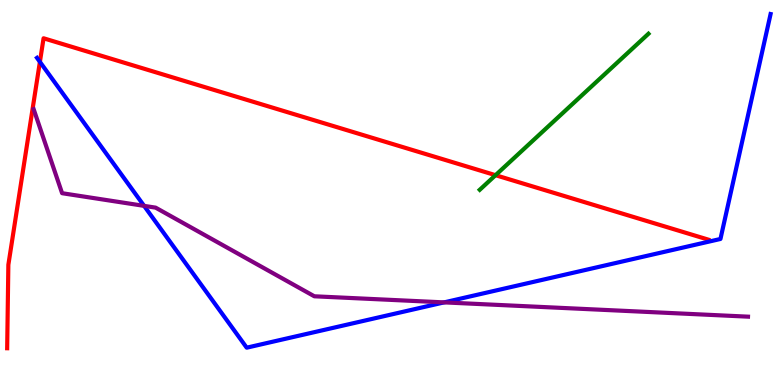[{'lines': ['blue', 'red'], 'intersections': [{'x': 0.515, 'y': 8.39}]}, {'lines': ['green', 'red'], 'intersections': [{'x': 6.39, 'y': 5.45}]}, {'lines': ['purple', 'red'], 'intersections': []}, {'lines': ['blue', 'green'], 'intersections': []}, {'lines': ['blue', 'purple'], 'intersections': [{'x': 1.86, 'y': 4.65}, {'x': 5.73, 'y': 2.15}]}, {'lines': ['green', 'purple'], 'intersections': []}]